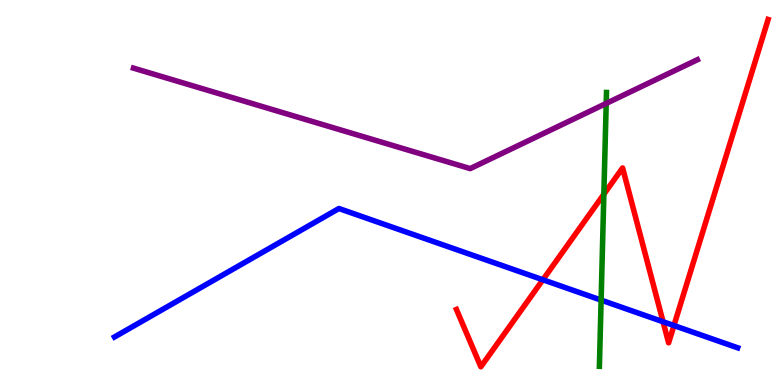[{'lines': ['blue', 'red'], 'intersections': [{'x': 7.0, 'y': 2.73}, {'x': 8.56, 'y': 1.64}, {'x': 8.7, 'y': 1.54}]}, {'lines': ['green', 'red'], 'intersections': [{'x': 7.79, 'y': 4.96}]}, {'lines': ['purple', 'red'], 'intersections': []}, {'lines': ['blue', 'green'], 'intersections': [{'x': 7.76, 'y': 2.21}]}, {'lines': ['blue', 'purple'], 'intersections': []}, {'lines': ['green', 'purple'], 'intersections': [{'x': 7.82, 'y': 7.31}]}]